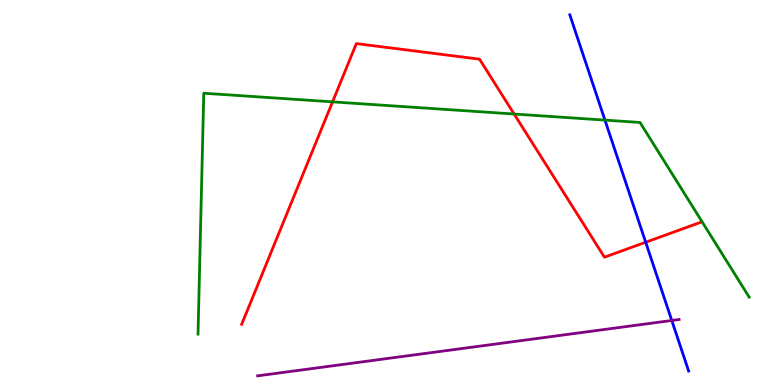[{'lines': ['blue', 'red'], 'intersections': [{'x': 8.33, 'y': 3.71}]}, {'lines': ['green', 'red'], 'intersections': [{'x': 4.29, 'y': 7.35}, {'x': 6.63, 'y': 7.04}]}, {'lines': ['purple', 'red'], 'intersections': []}, {'lines': ['blue', 'green'], 'intersections': [{'x': 7.81, 'y': 6.88}]}, {'lines': ['blue', 'purple'], 'intersections': [{'x': 8.67, 'y': 1.68}]}, {'lines': ['green', 'purple'], 'intersections': []}]